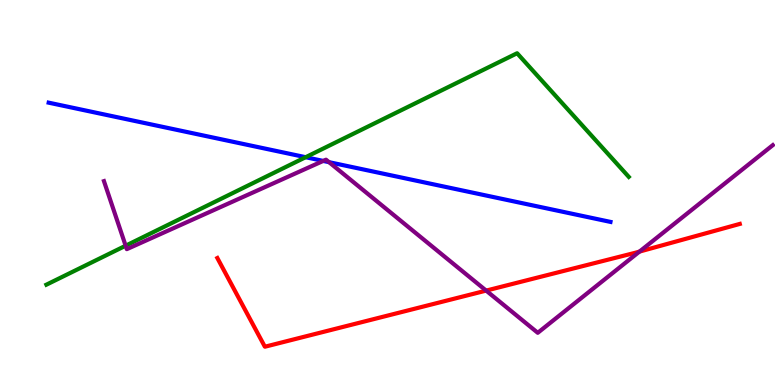[{'lines': ['blue', 'red'], 'intersections': []}, {'lines': ['green', 'red'], 'intersections': []}, {'lines': ['purple', 'red'], 'intersections': [{'x': 6.27, 'y': 2.45}, {'x': 8.25, 'y': 3.46}]}, {'lines': ['blue', 'green'], 'intersections': [{'x': 3.94, 'y': 5.92}]}, {'lines': ['blue', 'purple'], 'intersections': [{'x': 4.17, 'y': 5.82}, {'x': 4.25, 'y': 5.79}]}, {'lines': ['green', 'purple'], 'intersections': [{'x': 1.62, 'y': 3.62}]}]